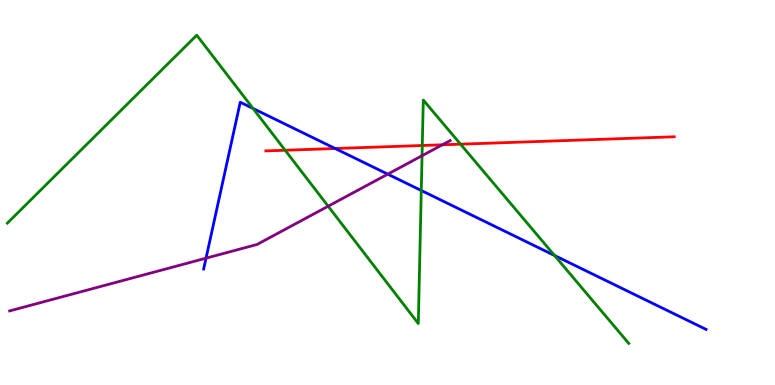[{'lines': ['blue', 'red'], 'intersections': [{'x': 4.32, 'y': 6.14}]}, {'lines': ['green', 'red'], 'intersections': [{'x': 3.68, 'y': 6.1}, {'x': 5.45, 'y': 6.22}, {'x': 5.94, 'y': 6.26}]}, {'lines': ['purple', 'red'], 'intersections': [{'x': 5.71, 'y': 6.24}]}, {'lines': ['blue', 'green'], 'intersections': [{'x': 3.26, 'y': 7.18}, {'x': 5.44, 'y': 5.05}, {'x': 7.16, 'y': 3.36}]}, {'lines': ['blue', 'purple'], 'intersections': [{'x': 2.66, 'y': 3.29}, {'x': 5.0, 'y': 5.48}]}, {'lines': ['green', 'purple'], 'intersections': [{'x': 4.23, 'y': 4.64}, {'x': 5.45, 'y': 5.96}]}]